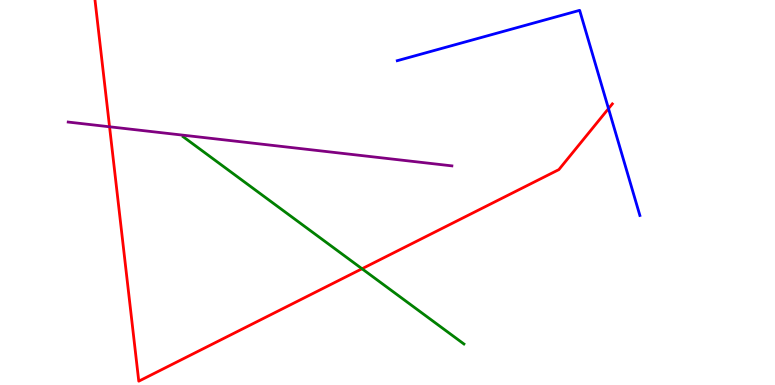[{'lines': ['blue', 'red'], 'intersections': [{'x': 7.85, 'y': 7.18}]}, {'lines': ['green', 'red'], 'intersections': [{'x': 4.67, 'y': 3.02}]}, {'lines': ['purple', 'red'], 'intersections': [{'x': 1.41, 'y': 6.71}]}, {'lines': ['blue', 'green'], 'intersections': []}, {'lines': ['blue', 'purple'], 'intersections': []}, {'lines': ['green', 'purple'], 'intersections': []}]